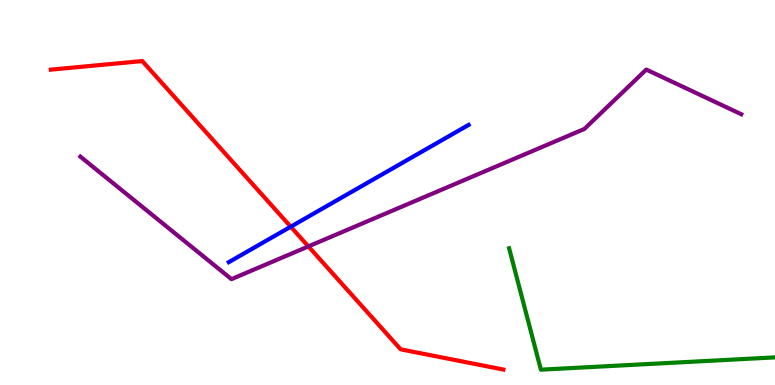[{'lines': ['blue', 'red'], 'intersections': [{'x': 3.75, 'y': 4.11}]}, {'lines': ['green', 'red'], 'intersections': []}, {'lines': ['purple', 'red'], 'intersections': [{'x': 3.98, 'y': 3.6}]}, {'lines': ['blue', 'green'], 'intersections': []}, {'lines': ['blue', 'purple'], 'intersections': []}, {'lines': ['green', 'purple'], 'intersections': []}]